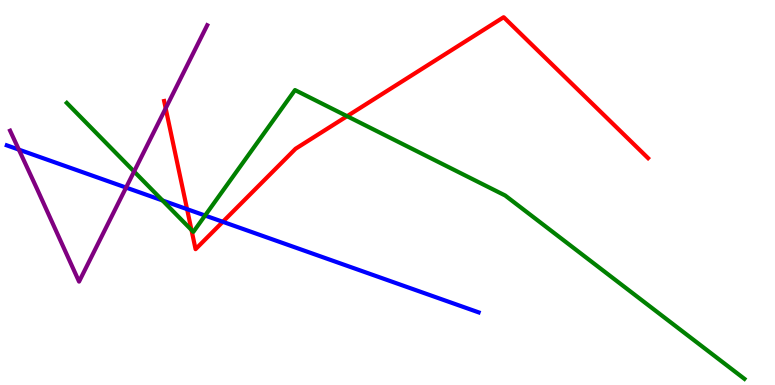[{'lines': ['blue', 'red'], 'intersections': [{'x': 2.41, 'y': 4.57}, {'x': 2.87, 'y': 4.24}]}, {'lines': ['green', 'red'], 'intersections': [{'x': 2.47, 'y': 4.03}, {'x': 4.48, 'y': 6.98}]}, {'lines': ['purple', 'red'], 'intersections': [{'x': 2.14, 'y': 7.19}]}, {'lines': ['blue', 'green'], 'intersections': [{'x': 2.1, 'y': 4.79}, {'x': 2.65, 'y': 4.4}]}, {'lines': ['blue', 'purple'], 'intersections': [{'x': 0.243, 'y': 6.11}, {'x': 1.63, 'y': 5.13}]}, {'lines': ['green', 'purple'], 'intersections': [{'x': 1.73, 'y': 5.55}]}]